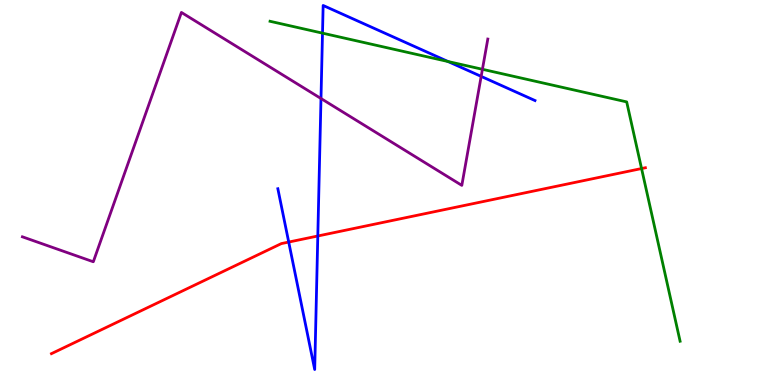[{'lines': ['blue', 'red'], 'intersections': [{'x': 3.73, 'y': 3.71}, {'x': 4.1, 'y': 3.87}]}, {'lines': ['green', 'red'], 'intersections': [{'x': 8.28, 'y': 5.62}]}, {'lines': ['purple', 'red'], 'intersections': []}, {'lines': ['blue', 'green'], 'intersections': [{'x': 4.16, 'y': 9.14}, {'x': 5.78, 'y': 8.4}]}, {'lines': ['blue', 'purple'], 'intersections': [{'x': 4.14, 'y': 7.44}, {'x': 6.21, 'y': 8.02}]}, {'lines': ['green', 'purple'], 'intersections': [{'x': 6.22, 'y': 8.2}]}]